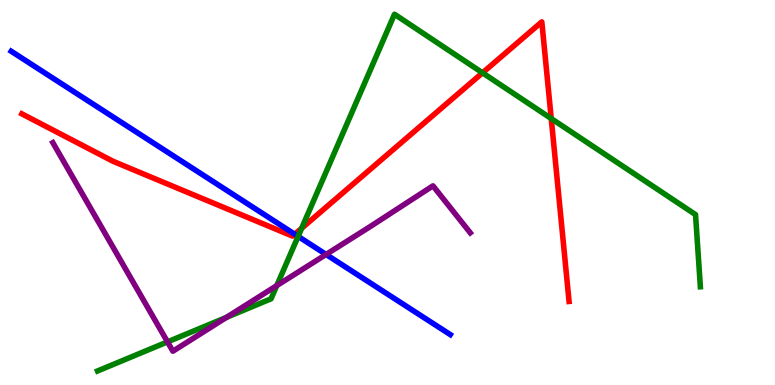[{'lines': ['blue', 'red'], 'intersections': [{'x': 3.8, 'y': 3.92}]}, {'lines': ['green', 'red'], 'intersections': [{'x': 3.89, 'y': 4.07}, {'x': 6.23, 'y': 8.11}, {'x': 7.11, 'y': 6.92}]}, {'lines': ['purple', 'red'], 'intersections': []}, {'lines': ['blue', 'green'], 'intersections': [{'x': 3.85, 'y': 3.86}]}, {'lines': ['blue', 'purple'], 'intersections': [{'x': 4.21, 'y': 3.39}]}, {'lines': ['green', 'purple'], 'intersections': [{'x': 2.16, 'y': 1.12}, {'x': 2.92, 'y': 1.76}, {'x': 3.57, 'y': 2.58}]}]